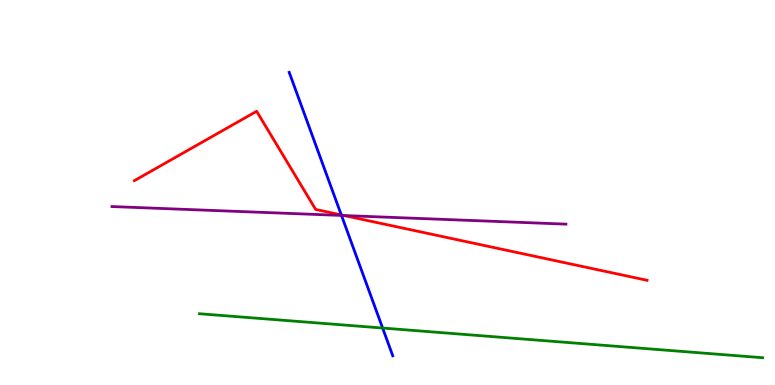[{'lines': ['blue', 'red'], 'intersections': [{'x': 4.4, 'y': 4.42}]}, {'lines': ['green', 'red'], 'intersections': []}, {'lines': ['purple', 'red'], 'intersections': [{'x': 4.44, 'y': 4.4}]}, {'lines': ['blue', 'green'], 'intersections': [{'x': 4.94, 'y': 1.48}]}, {'lines': ['blue', 'purple'], 'intersections': [{'x': 4.41, 'y': 4.4}]}, {'lines': ['green', 'purple'], 'intersections': []}]